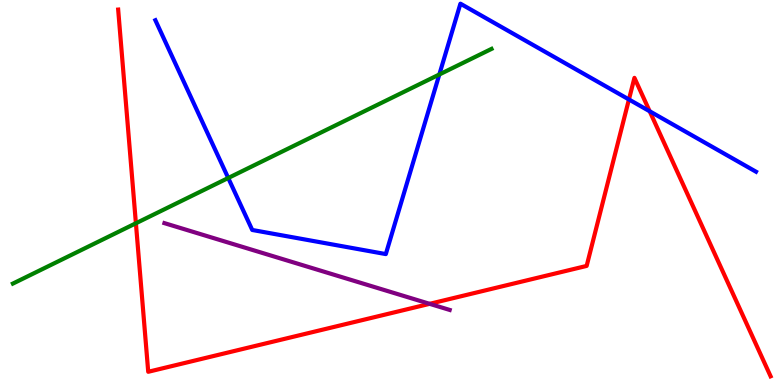[{'lines': ['blue', 'red'], 'intersections': [{'x': 8.12, 'y': 7.42}, {'x': 8.38, 'y': 7.11}]}, {'lines': ['green', 'red'], 'intersections': [{'x': 1.75, 'y': 4.2}]}, {'lines': ['purple', 'red'], 'intersections': [{'x': 5.54, 'y': 2.11}]}, {'lines': ['blue', 'green'], 'intersections': [{'x': 2.94, 'y': 5.38}, {'x': 5.67, 'y': 8.07}]}, {'lines': ['blue', 'purple'], 'intersections': []}, {'lines': ['green', 'purple'], 'intersections': []}]